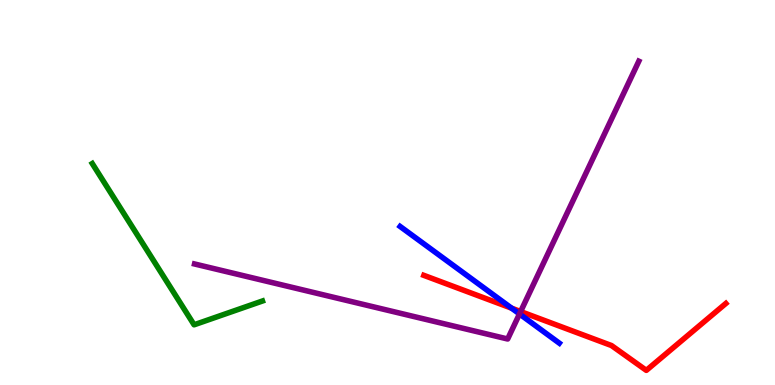[{'lines': ['blue', 'red'], 'intersections': [{'x': 6.6, 'y': 2.0}]}, {'lines': ['green', 'red'], 'intersections': []}, {'lines': ['purple', 'red'], 'intersections': [{'x': 6.72, 'y': 1.91}]}, {'lines': ['blue', 'green'], 'intersections': []}, {'lines': ['blue', 'purple'], 'intersections': [{'x': 6.7, 'y': 1.85}]}, {'lines': ['green', 'purple'], 'intersections': []}]